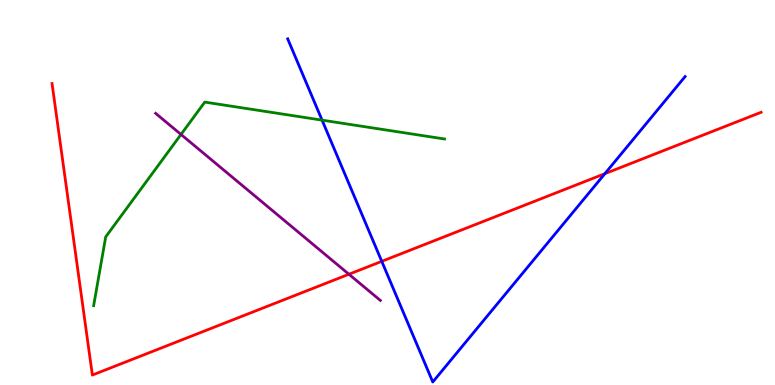[{'lines': ['blue', 'red'], 'intersections': [{'x': 4.93, 'y': 3.21}, {'x': 7.8, 'y': 5.49}]}, {'lines': ['green', 'red'], 'intersections': []}, {'lines': ['purple', 'red'], 'intersections': [{'x': 4.5, 'y': 2.88}]}, {'lines': ['blue', 'green'], 'intersections': [{'x': 4.16, 'y': 6.88}]}, {'lines': ['blue', 'purple'], 'intersections': []}, {'lines': ['green', 'purple'], 'intersections': [{'x': 2.34, 'y': 6.51}]}]